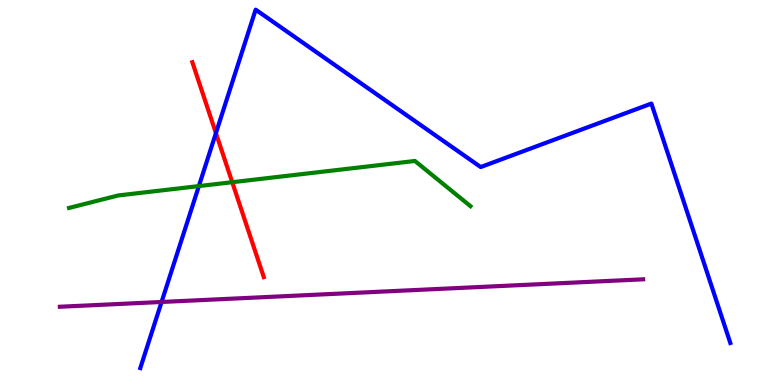[{'lines': ['blue', 'red'], 'intersections': [{'x': 2.79, 'y': 6.54}]}, {'lines': ['green', 'red'], 'intersections': [{'x': 3.0, 'y': 5.27}]}, {'lines': ['purple', 'red'], 'intersections': []}, {'lines': ['blue', 'green'], 'intersections': [{'x': 2.57, 'y': 5.17}]}, {'lines': ['blue', 'purple'], 'intersections': [{'x': 2.08, 'y': 2.16}]}, {'lines': ['green', 'purple'], 'intersections': []}]